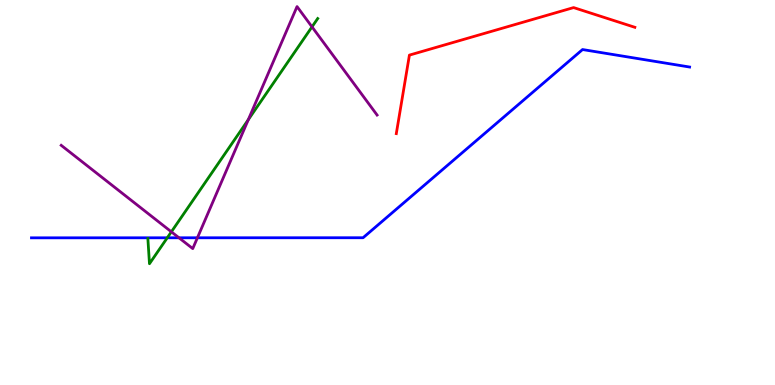[{'lines': ['blue', 'red'], 'intersections': []}, {'lines': ['green', 'red'], 'intersections': []}, {'lines': ['purple', 'red'], 'intersections': []}, {'lines': ['blue', 'green'], 'intersections': [{'x': 2.16, 'y': 3.82}]}, {'lines': ['blue', 'purple'], 'intersections': [{'x': 2.31, 'y': 3.82}, {'x': 2.55, 'y': 3.82}]}, {'lines': ['green', 'purple'], 'intersections': [{'x': 2.21, 'y': 3.98}, {'x': 3.2, 'y': 6.89}, {'x': 4.03, 'y': 9.3}]}]